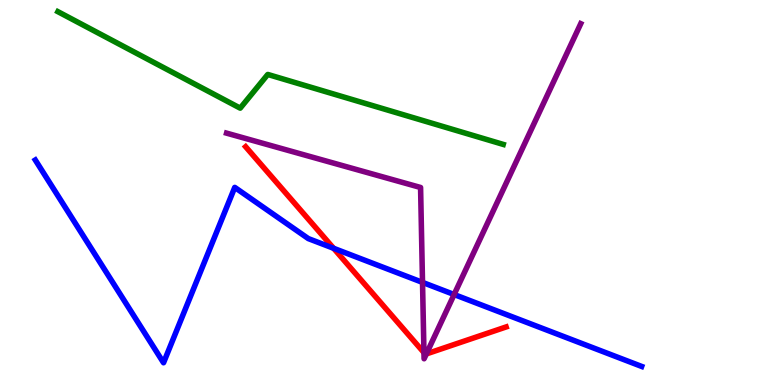[{'lines': ['blue', 'red'], 'intersections': [{'x': 4.3, 'y': 3.55}]}, {'lines': ['green', 'red'], 'intersections': []}, {'lines': ['purple', 'red'], 'intersections': [{'x': 5.47, 'y': 0.841}, {'x': 5.5, 'y': 0.807}]}, {'lines': ['blue', 'green'], 'intersections': []}, {'lines': ['blue', 'purple'], 'intersections': [{'x': 5.45, 'y': 2.67}, {'x': 5.86, 'y': 2.35}]}, {'lines': ['green', 'purple'], 'intersections': []}]